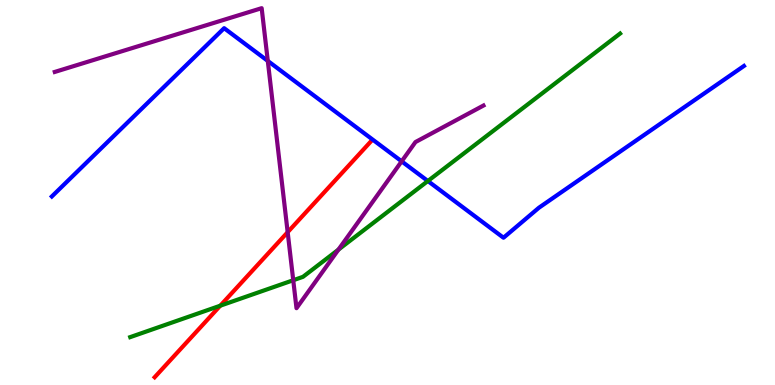[{'lines': ['blue', 'red'], 'intersections': []}, {'lines': ['green', 'red'], 'intersections': [{'x': 2.84, 'y': 2.06}]}, {'lines': ['purple', 'red'], 'intersections': [{'x': 3.71, 'y': 3.97}]}, {'lines': ['blue', 'green'], 'intersections': [{'x': 5.52, 'y': 5.3}]}, {'lines': ['blue', 'purple'], 'intersections': [{'x': 3.46, 'y': 8.42}, {'x': 5.18, 'y': 5.81}]}, {'lines': ['green', 'purple'], 'intersections': [{'x': 3.78, 'y': 2.72}, {'x': 4.37, 'y': 3.52}]}]